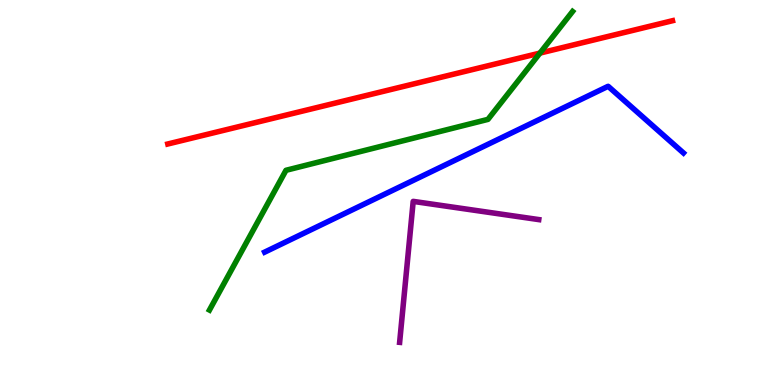[{'lines': ['blue', 'red'], 'intersections': []}, {'lines': ['green', 'red'], 'intersections': [{'x': 6.97, 'y': 8.62}]}, {'lines': ['purple', 'red'], 'intersections': []}, {'lines': ['blue', 'green'], 'intersections': []}, {'lines': ['blue', 'purple'], 'intersections': []}, {'lines': ['green', 'purple'], 'intersections': []}]